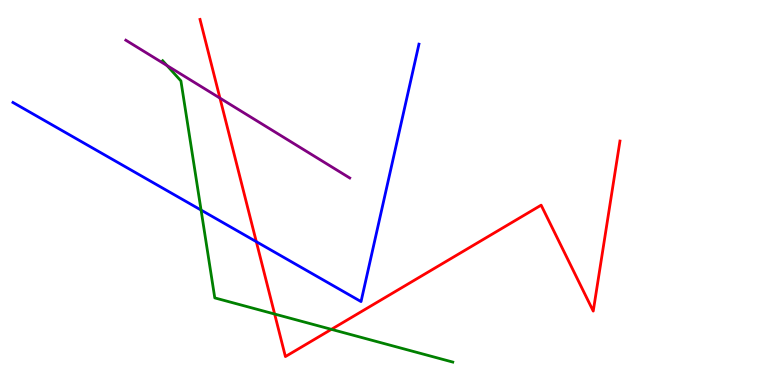[{'lines': ['blue', 'red'], 'intersections': [{'x': 3.31, 'y': 3.72}]}, {'lines': ['green', 'red'], 'intersections': [{'x': 3.54, 'y': 1.84}, {'x': 4.28, 'y': 1.45}]}, {'lines': ['purple', 'red'], 'intersections': [{'x': 2.84, 'y': 7.45}]}, {'lines': ['blue', 'green'], 'intersections': [{'x': 2.59, 'y': 4.54}]}, {'lines': ['blue', 'purple'], 'intersections': []}, {'lines': ['green', 'purple'], 'intersections': [{'x': 2.15, 'y': 8.3}]}]